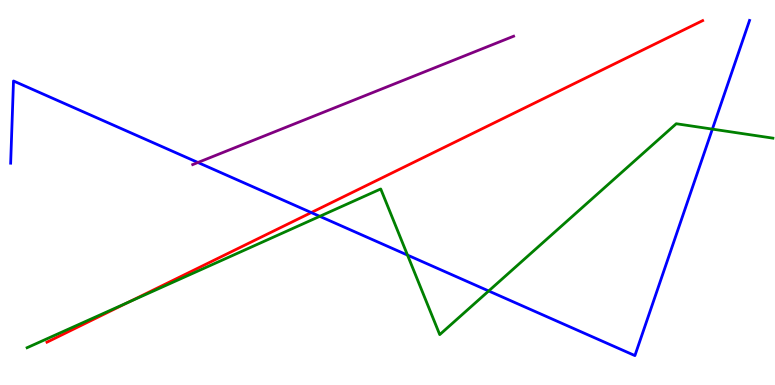[{'lines': ['blue', 'red'], 'intersections': [{'x': 4.02, 'y': 4.48}]}, {'lines': ['green', 'red'], 'intersections': [{'x': 1.66, 'y': 2.15}]}, {'lines': ['purple', 'red'], 'intersections': []}, {'lines': ['blue', 'green'], 'intersections': [{'x': 4.13, 'y': 4.38}, {'x': 5.26, 'y': 3.37}, {'x': 6.31, 'y': 2.44}, {'x': 9.19, 'y': 6.65}]}, {'lines': ['blue', 'purple'], 'intersections': [{'x': 2.55, 'y': 5.78}]}, {'lines': ['green', 'purple'], 'intersections': []}]